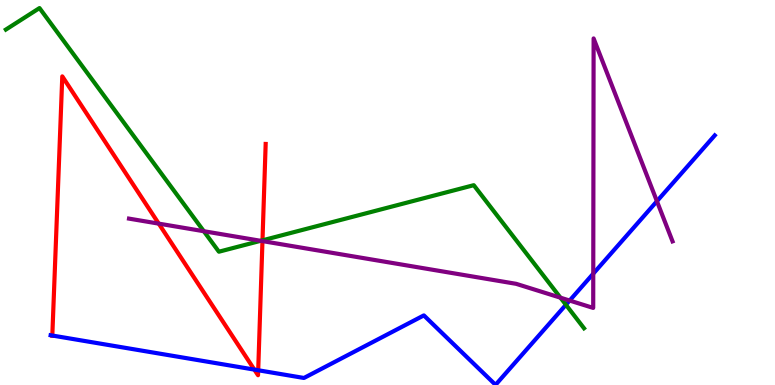[{'lines': ['blue', 'red'], 'intersections': [{'x': 0.675, 'y': 1.28}, {'x': 3.28, 'y': 0.4}, {'x': 3.33, 'y': 0.383}]}, {'lines': ['green', 'red'], 'intersections': [{'x': 3.39, 'y': 3.76}]}, {'lines': ['purple', 'red'], 'intersections': [{'x': 2.05, 'y': 4.19}, {'x': 3.39, 'y': 3.74}]}, {'lines': ['blue', 'green'], 'intersections': [{'x': 7.3, 'y': 2.08}]}, {'lines': ['blue', 'purple'], 'intersections': [{'x': 7.35, 'y': 2.19}, {'x': 7.66, 'y': 2.89}, {'x': 8.48, 'y': 4.77}]}, {'lines': ['green', 'purple'], 'intersections': [{'x': 2.63, 'y': 3.99}, {'x': 3.36, 'y': 3.75}, {'x': 7.23, 'y': 2.27}]}]